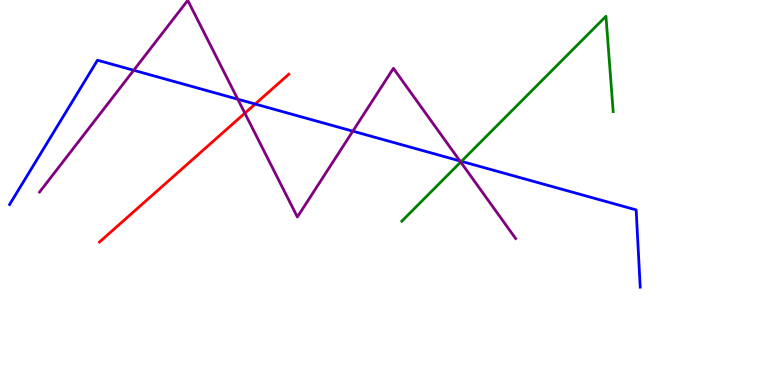[{'lines': ['blue', 'red'], 'intersections': [{'x': 3.29, 'y': 7.3}]}, {'lines': ['green', 'red'], 'intersections': []}, {'lines': ['purple', 'red'], 'intersections': [{'x': 3.16, 'y': 7.06}]}, {'lines': ['blue', 'green'], 'intersections': [{'x': 5.95, 'y': 5.81}]}, {'lines': ['blue', 'purple'], 'intersections': [{'x': 1.73, 'y': 8.17}, {'x': 3.07, 'y': 7.42}, {'x': 4.55, 'y': 6.59}, {'x': 5.93, 'y': 5.82}]}, {'lines': ['green', 'purple'], 'intersections': [{'x': 5.94, 'y': 5.79}]}]